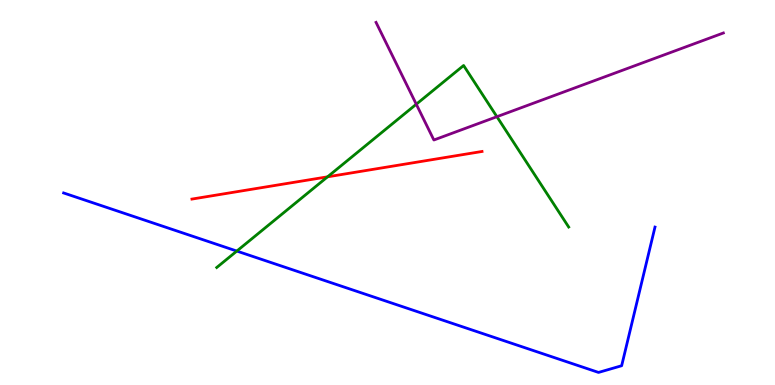[{'lines': ['blue', 'red'], 'intersections': []}, {'lines': ['green', 'red'], 'intersections': [{'x': 4.23, 'y': 5.41}]}, {'lines': ['purple', 'red'], 'intersections': []}, {'lines': ['blue', 'green'], 'intersections': [{'x': 3.06, 'y': 3.48}]}, {'lines': ['blue', 'purple'], 'intersections': []}, {'lines': ['green', 'purple'], 'intersections': [{'x': 5.37, 'y': 7.29}, {'x': 6.41, 'y': 6.97}]}]